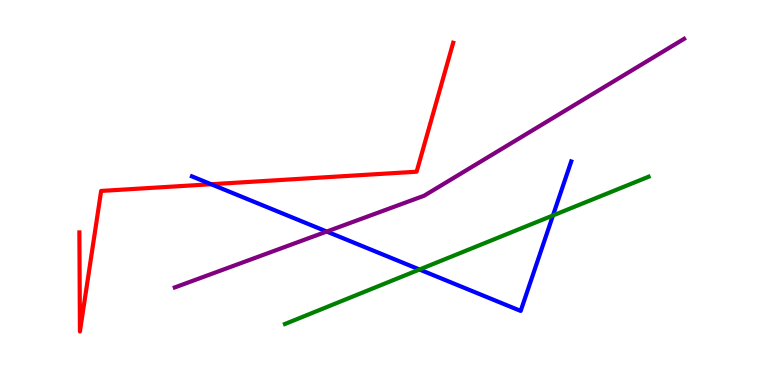[{'lines': ['blue', 'red'], 'intersections': [{'x': 2.72, 'y': 5.21}]}, {'lines': ['green', 'red'], 'intersections': []}, {'lines': ['purple', 'red'], 'intersections': []}, {'lines': ['blue', 'green'], 'intersections': [{'x': 5.41, 'y': 3.0}, {'x': 7.13, 'y': 4.4}]}, {'lines': ['blue', 'purple'], 'intersections': [{'x': 4.22, 'y': 3.99}]}, {'lines': ['green', 'purple'], 'intersections': []}]